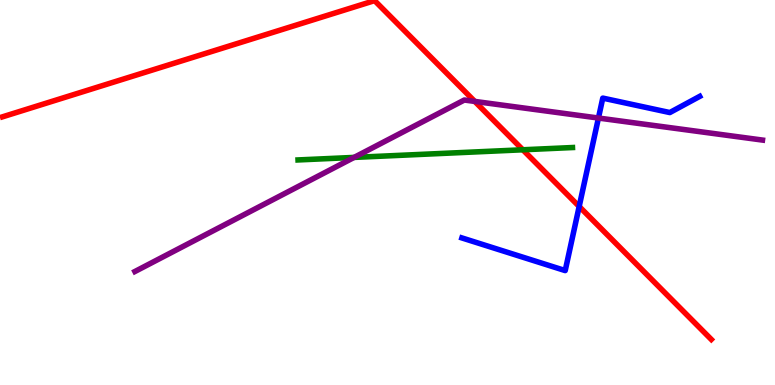[{'lines': ['blue', 'red'], 'intersections': [{'x': 7.47, 'y': 4.64}]}, {'lines': ['green', 'red'], 'intersections': [{'x': 6.75, 'y': 6.11}]}, {'lines': ['purple', 'red'], 'intersections': [{'x': 6.13, 'y': 7.37}]}, {'lines': ['blue', 'green'], 'intersections': []}, {'lines': ['blue', 'purple'], 'intersections': [{'x': 7.72, 'y': 6.93}]}, {'lines': ['green', 'purple'], 'intersections': [{'x': 4.57, 'y': 5.91}]}]